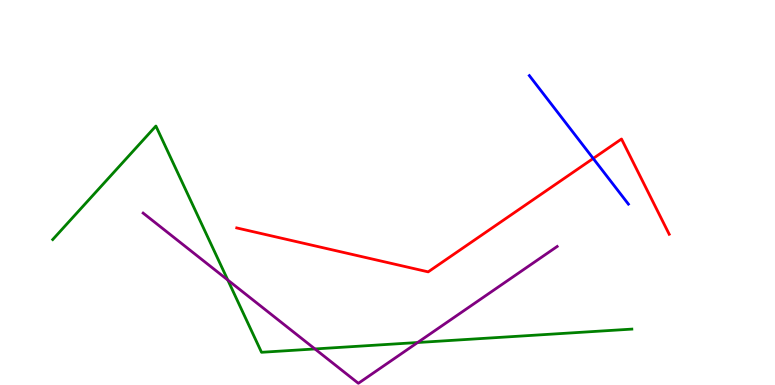[{'lines': ['blue', 'red'], 'intersections': [{'x': 7.65, 'y': 5.88}]}, {'lines': ['green', 'red'], 'intersections': []}, {'lines': ['purple', 'red'], 'intersections': []}, {'lines': ['blue', 'green'], 'intersections': []}, {'lines': ['blue', 'purple'], 'intersections': []}, {'lines': ['green', 'purple'], 'intersections': [{'x': 2.94, 'y': 2.73}, {'x': 4.06, 'y': 0.936}, {'x': 5.39, 'y': 1.1}]}]